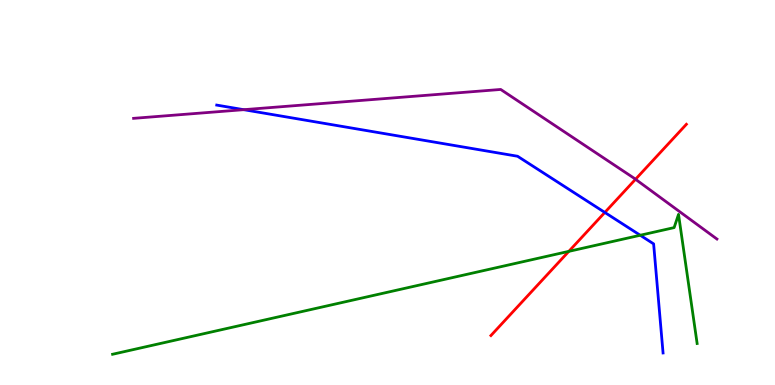[{'lines': ['blue', 'red'], 'intersections': [{'x': 7.8, 'y': 4.48}]}, {'lines': ['green', 'red'], 'intersections': [{'x': 7.34, 'y': 3.47}]}, {'lines': ['purple', 'red'], 'intersections': [{'x': 8.2, 'y': 5.34}]}, {'lines': ['blue', 'green'], 'intersections': [{'x': 8.26, 'y': 3.89}]}, {'lines': ['blue', 'purple'], 'intersections': [{'x': 3.14, 'y': 7.15}]}, {'lines': ['green', 'purple'], 'intersections': []}]